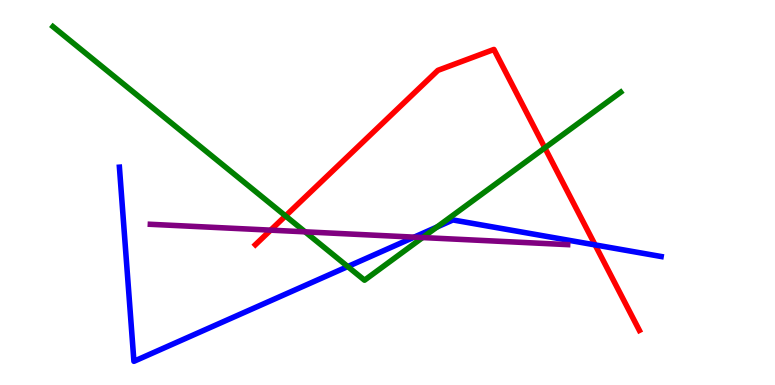[{'lines': ['blue', 'red'], 'intersections': [{'x': 7.68, 'y': 3.64}]}, {'lines': ['green', 'red'], 'intersections': [{'x': 3.68, 'y': 4.39}, {'x': 7.03, 'y': 6.16}]}, {'lines': ['purple', 'red'], 'intersections': [{'x': 3.49, 'y': 4.02}]}, {'lines': ['blue', 'green'], 'intersections': [{'x': 4.49, 'y': 3.08}, {'x': 5.64, 'y': 4.1}]}, {'lines': ['blue', 'purple'], 'intersections': [{'x': 5.34, 'y': 3.84}]}, {'lines': ['green', 'purple'], 'intersections': [{'x': 3.94, 'y': 3.98}, {'x': 5.45, 'y': 3.83}]}]